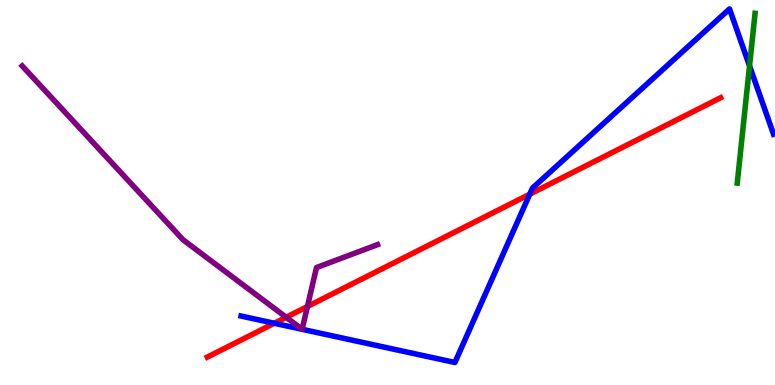[{'lines': ['blue', 'red'], 'intersections': [{'x': 3.54, 'y': 1.6}, {'x': 6.84, 'y': 4.96}]}, {'lines': ['green', 'red'], 'intersections': []}, {'lines': ['purple', 'red'], 'intersections': [{'x': 3.69, 'y': 1.76}, {'x': 3.97, 'y': 2.04}]}, {'lines': ['blue', 'green'], 'intersections': [{'x': 9.67, 'y': 8.29}]}, {'lines': ['blue', 'purple'], 'intersections': []}, {'lines': ['green', 'purple'], 'intersections': []}]